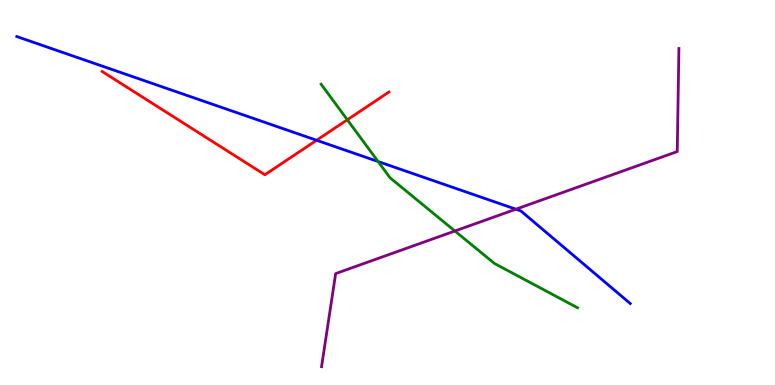[{'lines': ['blue', 'red'], 'intersections': [{'x': 4.09, 'y': 6.36}]}, {'lines': ['green', 'red'], 'intersections': [{'x': 4.48, 'y': 6.89}]}, {'lines': ['purple', 'red'], 'intersections': []}, {'lines': ['blue', 'green'], 'intersections': [{'x': 4.88, 'y': 5.8}]}, {'lines': ['blue', 'purple'], 'intersections': [{'x': 6.66, 'y': 4.57}]}, {'lines': ['green', 'purple'], 'intersections': [{'x': 5.87, 'y': 4.0}]}]